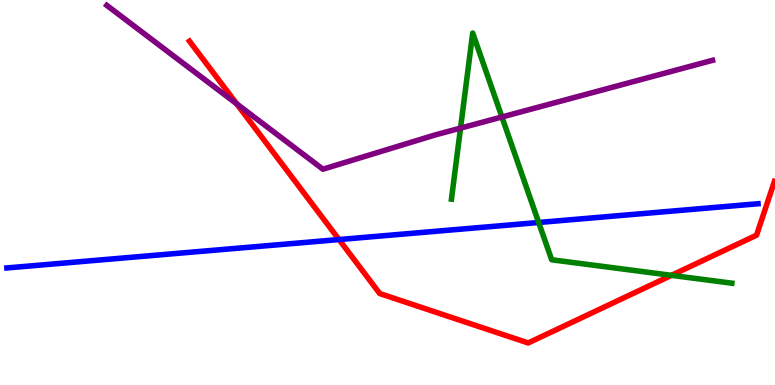[{'lines': ['blue', 'red'], 'intersections': [{'x': 4.37, 'y': 3.78}]}, {'lines': ['green', 'red'], 'intersections': [{'x': 8.66, 'y': 2.85}]}, {'lines': ['purple', 'red'], 'intersections': [{'x': 3.05, 'y': 7.3}]}, {'lines': ['blue', 'green'], 'intersections': [{'x': 6.95, 'y': 4.22}]}, {'lines': ['blue', 'purple'], 'intersections': []}, {'lines': ['green', 'purple'], 'intersections': [{'x': 5.94, 'y': 6.67}, {'x': 6.48, 'y': 6.96}]}]